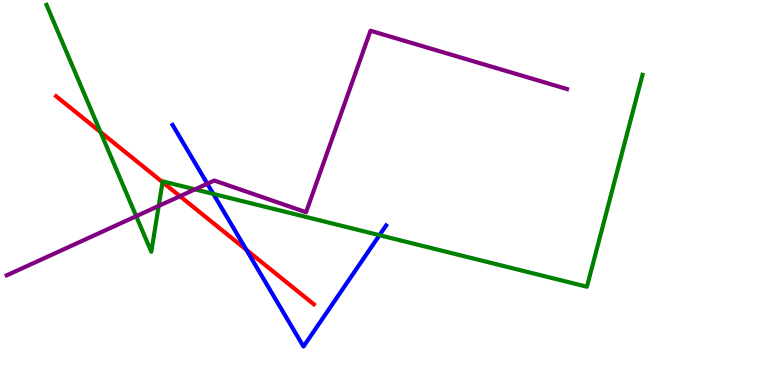[{'lines': ['blue', 'red'], 'intersections': [{'x': 3.18, 'y': 3.51}]}, {'lines': ['green', 'red'], 'intersections': [{'x': 1.3, 'y': 6.57}, {'x': 2.1, 'y': 5.27}]}, {'lines': ['purple', 'red'], 'intersections': [{'x': 2.32, 'y': 4.9}]}, {'lines': ['blue', 'green'], 'intersections': [{'x': 2.75, 'y': 4.96}, {'x': 4.9, 'y': 3.89}]}, {'lines': ['blue', 'purple'], 'intersections': [{'x': 2.68, 'y': 5.23}]}, {'lines': ['green', 'purple'], 'intersections': [{'x': 1.76, 'y': 4.38}, {'x': 2.05, 'y': 4.65}, {'x': 2.52, 'y': 5.08}]}]